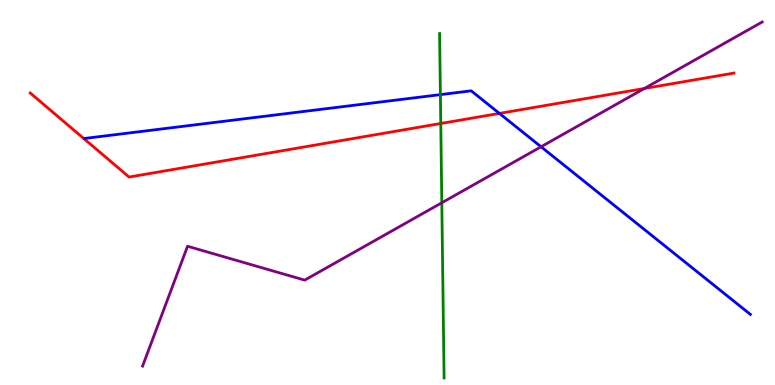[{'lines': ['blue', 'red'], 'intersections': [{'x': 6.44, 'y': 7.05}]}, {'lines': ['green', 'red'], 'intersections': [{'x': 5.69, 'y': 6.79}]}, {'lines': ['purple', 'red'], 'intersections': [{'x': 8.31, 'y': 7.7}]}, {'lines': ['blue', 'green'], 'intersections': [{'x': 5.68, 'y': 7.54}]}, {'lines': ['blue', 'purple'], 'intersections': [{'x': 6.98, 'y': 6.19}]}, {'lines': ['green', 'purple'], 'intersections': [{'x': 5.7, 'y': 4.73}]}]